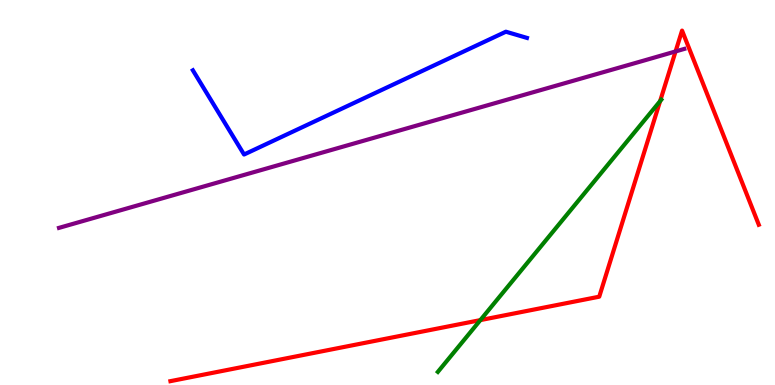[{'lines': ['blue', 'red'], 'intersections': []}, {'lines': ['green', 'red'], 'intersections': [{'x': 6.2, 'y': 1.69}, {'x': 8.52, 'y': 7.37}]}, {'lines': ['purple', 'red'], 'intersections': [{'x': 8.72, 'y': 8.66}]}, {'lines': ['blue', 'green'], 'intersections': []}, {'lines': ['blue', 'purple'], 'intersections': []}, {'lines': ['green', 'purple'], 'intersections': []}]